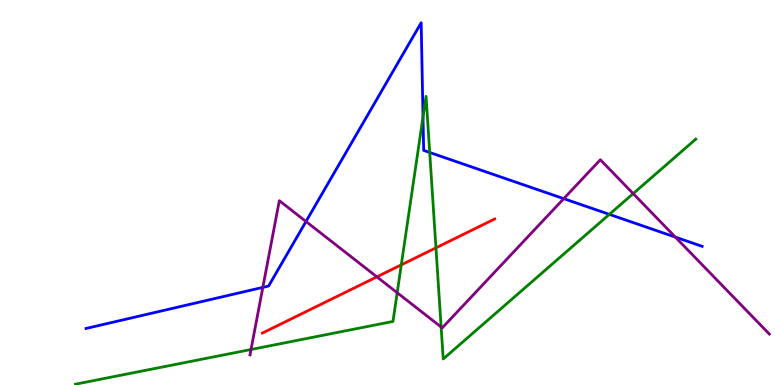[{'lines': ['blue', 'red'], 'intersections': []}, {'lines': ['green', 'red'], 'intersections': [{'x': 5.18, 'y': 3.12}, {'x': 5.63, 'y': 3.56}]}, {'lines': ['purple', 'red'], 'intersections': [{'x': 4.86, 'y': 2.81}]}, {'lines': ['blue', 'green'], 'intersections': [{'x': 5.46, 'y': 6.96}, {'x': 5.54, 'y': 6.04}, {'x': 7.86, 'y': 4.43}]}, {'lines': ['blue', 'purple'], 'intersections': [{'x': 3.39, 'y': 2.54}, {'x': 3.95, 'y': 4.25}, {'x': 7.27, 'y': 4.84}, {'x': 8.71, 'y': 3.84}]}, {'lines': ['green', 'purple'], 'intersections': [{'x': 3.24, 'y': 0.922}, {'x': 5.13, 'y': 2.4}, {'x': 5.69, 'y': 1.51}, {'x': 8.17, 'y': 4.97}]}]